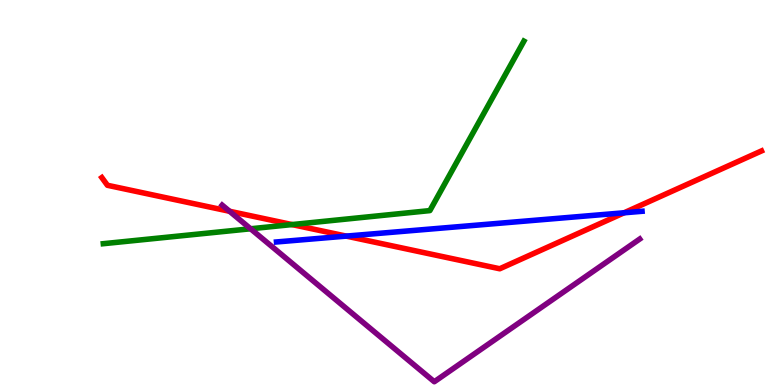[{'lines': ['blue', 'red'], 'intersections': [{'x': 4.47, 'y': 3.87}, {'x': 8.05, 'y': 4.47}]}, {'lines': ['green', 'red'], 'intersections': [{'x': 3.77, 'y': 4.17}]}, {'lines': ['purple', 'red'], 'intersections': [{'x': 2.96, 'y': 4.51}]}, {'lines': ['blue', 'green'], 'intersections': []}, {'lines': ['blue', 'purple'], 'intersections': []}, {'lines': ['green', 'purple'], 'intersections': [{'x': 3.23, 'y': 4.06}]}]